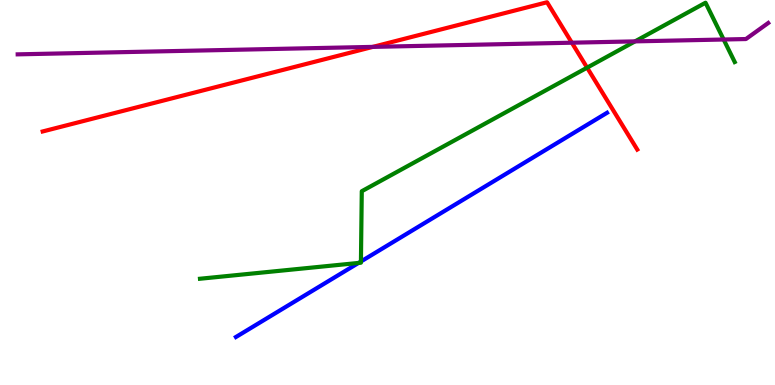[{'lines': ['blue', 'red'], 'intersections': []}, {'lines': ['green', 'red'], 'intersections': [{'x': 7.58, 'y': 8.24}]}, {'lines': ['purple', 'red'], 'intersections': [{'x': 4.81, 'y': 8.78}, {'x': 7.38, 'y': 8.89}]}, {'lines': ['blue', 'green'], 'intersections': [{'x': 4.63, 'y': 3.17}, {'x': 4.66, 'y': 3.21}]}, {'lines': ['blue', 'purple'], 'intersections': []}, {'lines': ['green', 'purple'], 'intersections': [{'x': 8.19, 'y': 8.93}, {'x': 9.34, 'y': 8.97}]}]